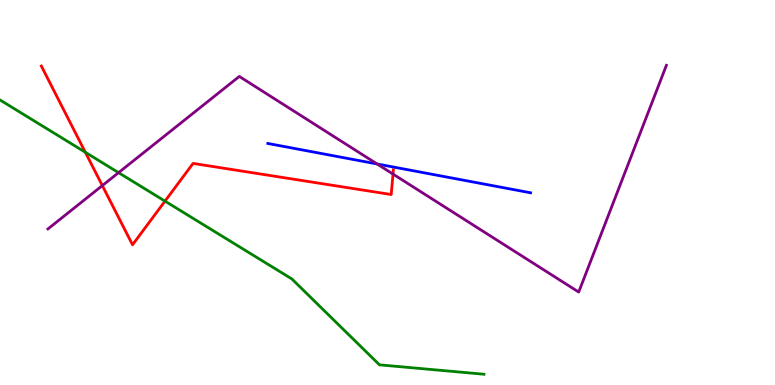[{'lines': ['blue', 'red'], 'intersections': []}, {'lines': ['green', 'red'], 'intersections': [{'x': 1.1, 'y': 6.04}, {'x': 2.13, 'y': 4.78}]}, {'lines': ['purple', 'red'], 'intersections': [{'x': 1.32, 'y': 5.18}, {'x': 5.07, 'y': 5.48}]}, {'lines': ['blue', 'green'], 'intersections': []}, {'lines': ['blue', 'purple'], 'intersections': [{'x': 4.87, 'y': 5.74}]}, {'lines': ['green', 'purple'], 'intersections': [{'x': 1.53, 'y': 5.52}]}]